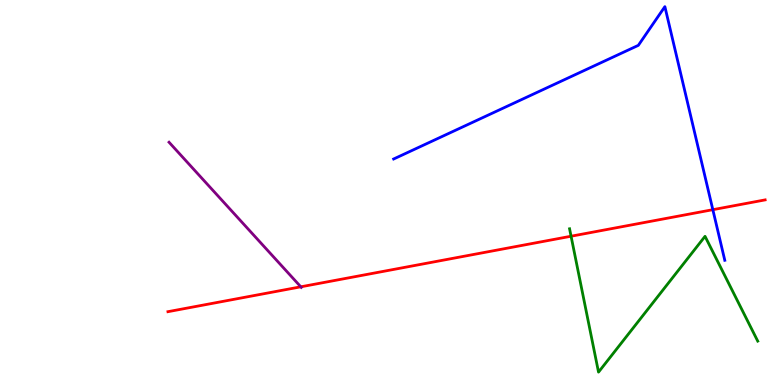[{'lines': ['blue', 'red'], 'intersections': [{'x': 9.2, 'y': 4.55}]}, {'lines': ['green', 'red'], 'intersections': [{'x': 7.37, 'y': 3.86}]}, {'lines': ['purple', 'red'], 'intersections': [{'x': 3.88, 'y': 2.55}]}, {'lines': ['blue', 'green'], 'intersections': []}, {'lines': ['blue', 'purple'], 'intersections': []}, {'lines': ['green', 'purple'], 'intersections': []}]